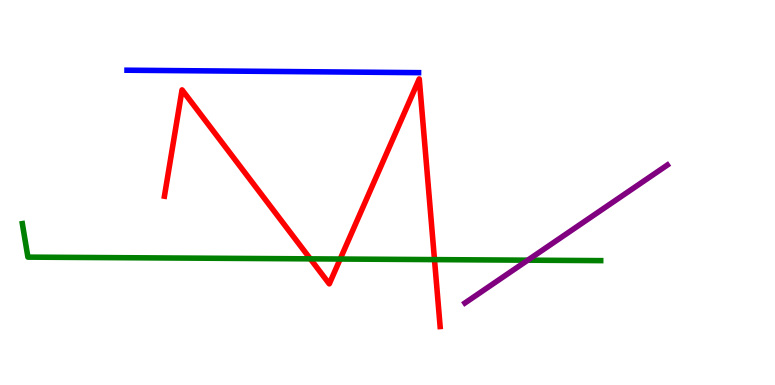[{'lines': ['blue', 'red'], 'intersections': []}, {'lines': ['green', 'red'], 'intersections': [{'x': 4.0, 'y': 3.28}, {'x': 4.39, 'y': 3.27}, {'x': 5.61, 'y': 3.26}]}, {'lines': ['purple', 'red'], 'intersections': []}, {'lines': ['blue', 'green'], 'intersections': []}, {'lines': ['blue', 'purple'], 'intersections': []}, {'lines': ['green', 'purple'], 'intersections': [{'x': 6.81, 'y': 3.24}]}]